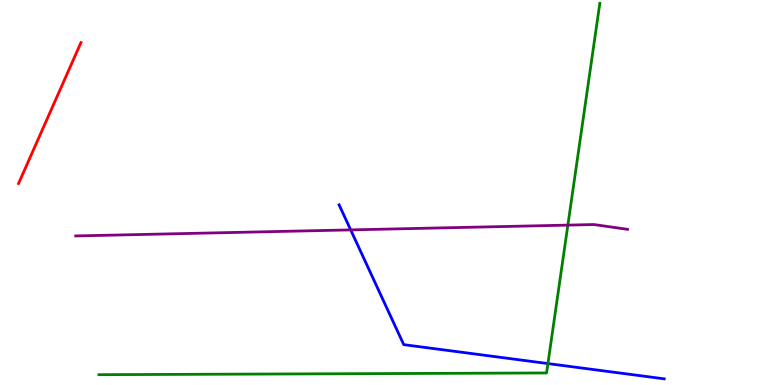[{'lines': ['blue', 'red'], 'intersections': []}, {'lines': ['green', 'red'], 'intersections': []}, {'lines': ['purple', 'red'], 'intersections': []}, {'lines': ['blue', 'green'], 'intersections': [{'x': 7.07, 'y': 0.556}]}, {'lines': ['blue', 'purple'], 'intersections': [{'x': 4.52, 'y': 4.03}]}, {'lines': ['green', 'purple'], 'intersections': [{'x': 7.33, 'y': 4.15}]}]